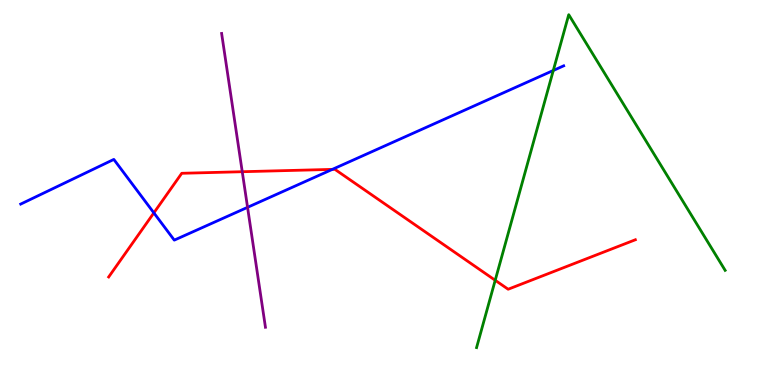[{'lines': ['blue', 'red'], 'intersections': [{'x': 1.99, 'y': 4.47}, {'x': 4.29, 'y': 5.6}]}, {'lines': ['green', 'red'], 'intersections': [{'x': 6.39, 'y': 2.72}]}, {'lines': ['purple', 'red'], 'intersections': [{'x': 3.13, 'y': 5.54}]}, {'lines': ['blue', 'green'], 'intersections': [{'x': 7.14, 'y': 8.17}]}, {'lines': ['blue', 'purple'], 'intersections': [{'x': 3.19, 'y': 4.61}]}, {'lines': ['green', 'purple'], 'intersections': []}]